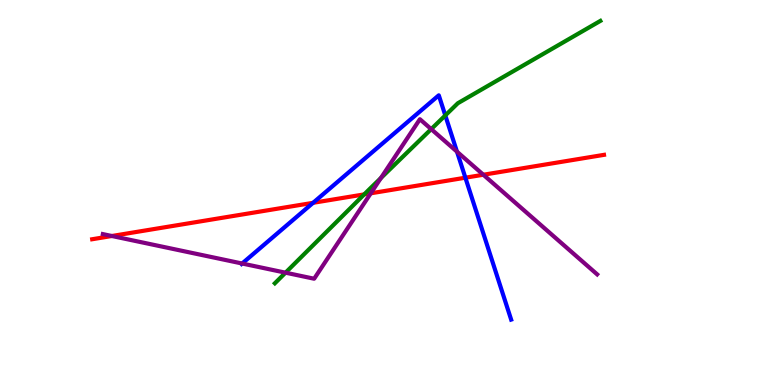[{'lines': ['blue', 'red'], 'intersections': [{'x': 4.04, 'y': 4.73}, {'x': 6.0, 'y': 5.38}]}, {'lines': ['green', 'red'], 'intersections': [{'x': 4.7, 'y': 4.95}]}, {'lines': ['purple', 'red'], 'intersections': [{'x': 1.44, 'y': 3.87}, {'x': 4.78, 'y': 4.98}, {'x': 6.24, 'y': 5.46}]}, {'lines': ['blue', 'green'], 'intersections': [{'x': 5.75, 'y': 7.0}]}, {'lines': ['blue', 'purple'], 'intersections': [{'x': 3.12, 'y': 3.16}, {'x': 5.9, 'y': 6.06}]}, {'lines': ['green', 'purple'], 'intersections': [{'x': 3.68, 'y': 2.92}, {'x': 4.91, 'y': 5.38}, {'x': 5.56, 'y': 6.65}]}]